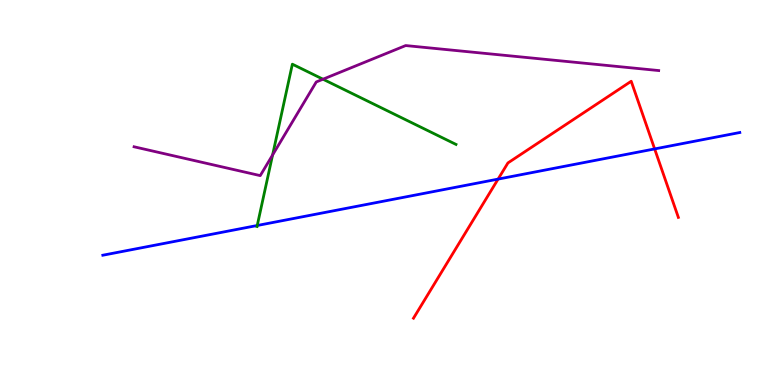[{'lines': ['blue', 'red'], 'intersections': [{'x': 6.43, 'y': 5.35}, {'x': 8.45, 'y': 6.13}]}, {'lines': ['green', 'red'], 'intersections': []}, {'lines': ['purple', 'red'], 'intersections': []}, {'lines': ['blue', 'green'], 'intersections': [{'x': 3.32, 'y': 4.14}]}, {'lines': ['blue', 'purple'], 'intersections': []}, {'lines': ['green', 'purple'], 'intersections': [{'x': 3.52, 'y': 5.97}, {'x': 4.17, 'y': 7.94}]}]